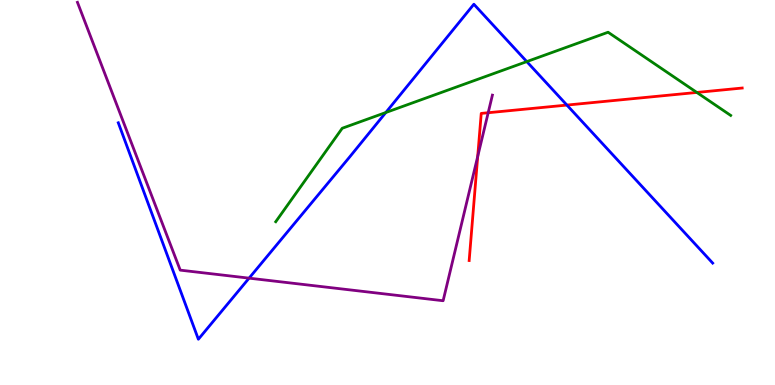[{'lines': ['blue', 'red'], 'intersections': [{'x': 7.31, 'y': 7.27}]}, {'lines': ['green', 'red'], 'intersections': [{'x': 8.99, 'y': 7.6}]}, {'lines': ['purple', 'red'], 'intersections': [{'x': 6.16, 'y': 5.94}, {'x': 6.3, 'y': 7.07}]}, {'lines': ['blue', 'green'], 'intersections': [{'x': 4.98, 'y': 7.08}, {'x': 6.8, 'y': 8.4}]}, {'lines': ['blue', 'purple'], 'intersections': [{'x': 3.21, 'y': 2.78}]}, {'lines': ['green', 'purple'], 'intersections': []}]